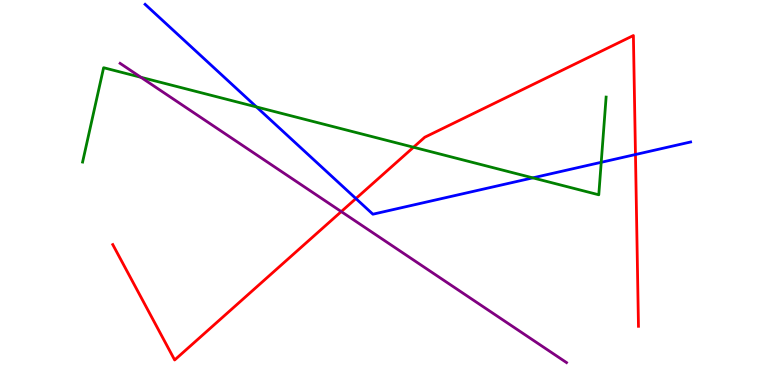[{'lines': ['blue', 'red'], 'intersections': [{'x': 4.59, 'y': 4.84}, {'x': 8.2, 'y': 5.99}]}, {'lines': ['green', 'red'], 'intersections': [{'x': 5.34, 'y': 6.18}]}, {'lines': ['purple', 'red'], 'intersections': [{'x': 4.4, 'y': 4.5}]}, {'lines': ['blue', 'green'], 'intersections': [{'x': 3.31, 'y': 7.22}, {'x': 6.87, 'y': 5.38}, {'x': 7.76, 'y': 5.78}]}, {'lines': ['blue', 'purple'], 'intersections': []}, {'lines': ['green', 'purple'], 'intersections': [{'x': 1.82, 'y': 7.99}]}]